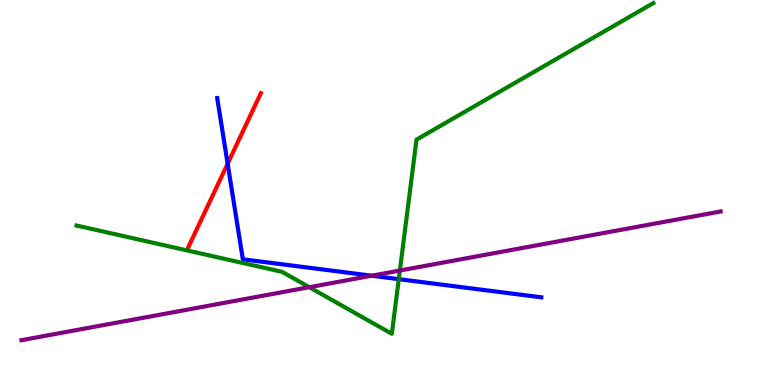[{'lines': ['blue', 'red'], 'intersections': [{'x': 2.94, 'y': 5.75}]}, {'lines': ['green', 'red'], 'intersections': []}, {'lines': ['purple', 'red'], 'intersections': []}, {'lines': ['blue', 'green'], 'intersections': [{'x': 5.15, 'y': 2.75}]}, {'lines': ['blue', 'purple'], 'intersections': [{'x': 4.8, 'y': 2.84}]}, {'lines': ['green', 'purple'], 'intersections': [{'x': 3.99, 'y': 2.54}, {'x': 5.16, 'y': 2.97}]}]